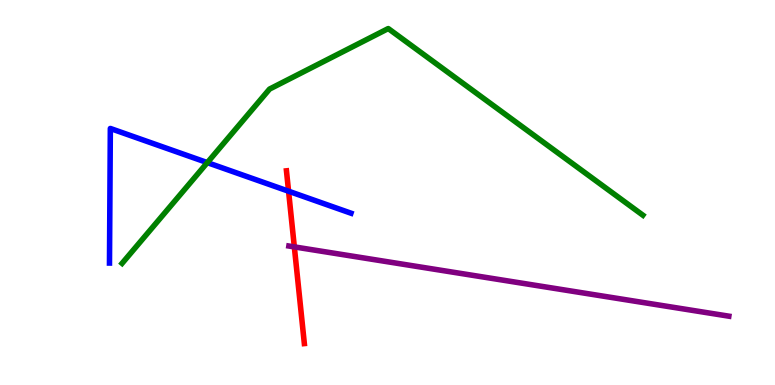[{'lines': ['blue', 'red'], 'intersections': [{'x': 3.72, 'y': 5.03}]}, {'lines': ['green', 'red'], 'intersections': []}, {'lines': ['purple', 'red'], 'intersections': [{'x': 3.8, 'y': 3.59}]}, {'lines': ['blue', 'green'], 'intersections': [{'x': 2.68, 'y': 5.78}]}, {'lines': ['blue', 'purple'], 'intersections': []}, {'lines': ['green', 'purple'], 'intersections': []}]